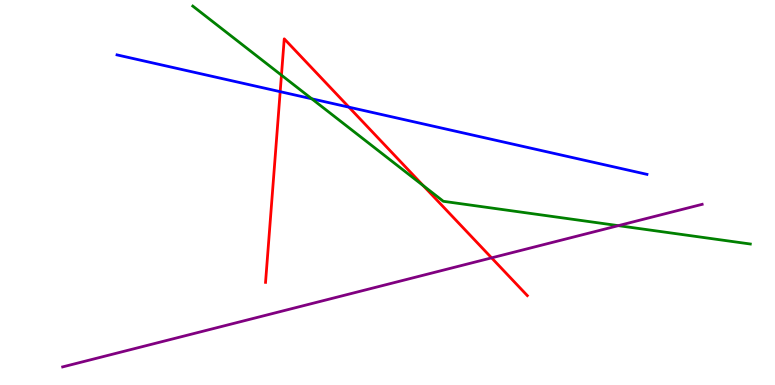[{'lines': ['blue', 'red'], 'intersections': [{'x': 3.62, 'y': 7.62}, {'x': 4.5, 'y': 7.22}]}, {'lines': ['green', 'red'], 'intersections': [{'x': 3.63, 'y': 8.05}, {'x': 5.46, 'y': 5.18}]}, {'lines': ['purple', 'red'], 'intersections': [{'x': 6.34, 'y': 3.3}]}, {'lines': ['blue', 'green'], 'intersections': [{'x': 4.02, 'y': 7.43}]}, {'lines': ['blue', 'purple'], 'intersections': []}, {'lines': ['green', 'purple'], 'intersections': [{'x': 7.98, 'y': 4.14}]}]